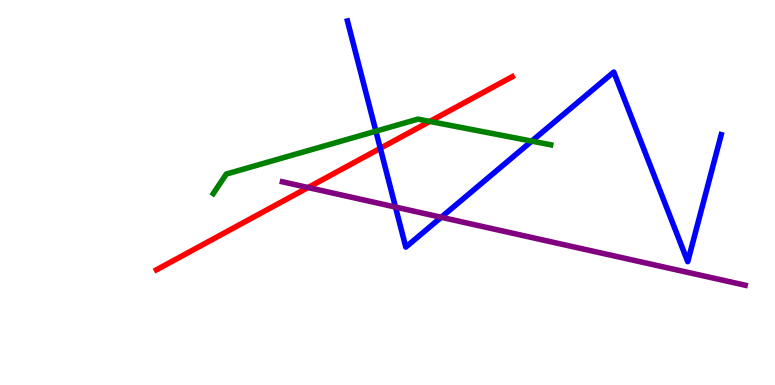[{'lines': ['blue', 'red'], 'intersections': [{'x': 4.91, 'y': 6.15}]}, {'lines': ['green', 'red'], 'intersections': [{'x': 5.55, 'y': 6.85}]}, {'lines': ['purple', 'red'], 'intersections': [{'x': 3.97, 'y': 5.13}]}, {'lines': ['blue', 'green'], 'intersections': [{'x': 4.85, 'y': 6.59}, {'x': 6.86, 'y': 6.33}]}, {'lines': ['blue', 'purple'], 'intersections': [{'x': 5.1, 'y': 4.62}, {'x': 5.69, 'y': 4.36}]}, {'lines': ['green', 'purple'], 'intersections': []}]